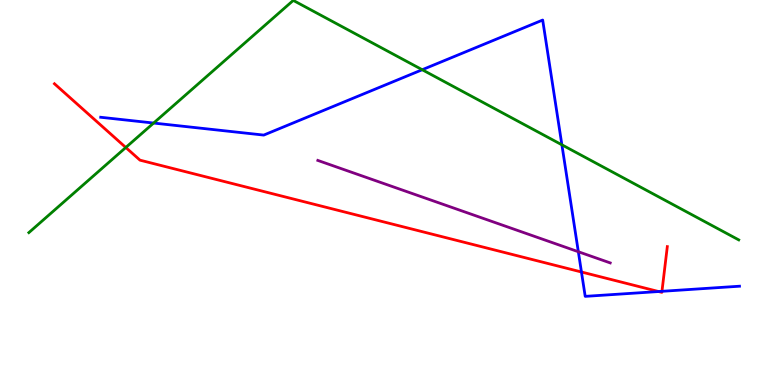[{'lines': ['blue', 'red'], 'intersections': [{'x': 7.5, 'y': 2.94}, {'x': 8.5, 'y': 2.43}, {'x': 8.54, 'y': 2.43}]}, {'lines': ['green', 'red'], 'intersections': [{'x': 1.62, 'y': 6.17}]}, {'lines': ['purple', 'red'], 'intersections': []}, {'lines': ['blue', 'green'], 'intersections': [{'x': 1.98, 'y': 6.8}, {'x': 5.45, 'y': 8.19}, {'x': 7.25, 'y': 6.24}]}, {'lines': ['blue', 'purple'], 'intersections': [{'x': 7.46, 'y': 3.46}]}, {'lines': ['green', 'purple'], 'intersections': []}]